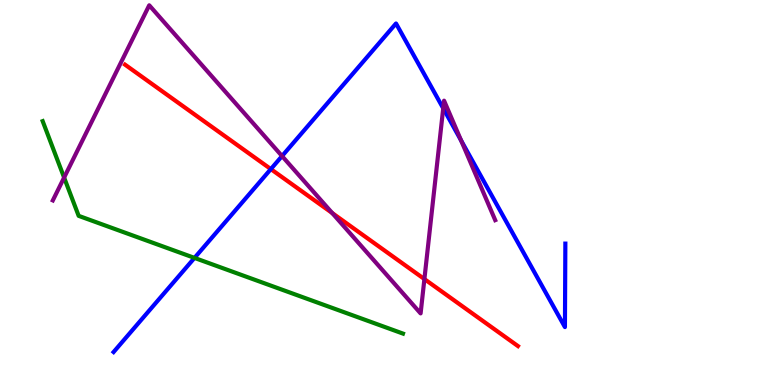[{'lines': ['blue', 'red'], 'intersections': [{'x': 3.49, 'y': 5.61}]}, {'lines': ['green', 'red'], 'intersections': []}, {'lines': ['purple', 'red'], 'intersections': [{'x': 4.29, 'y': 4.47}, {'x': 5.48, 'y': 2.75}]}, {'lines': ['blue', 'green'], 'intersections': [{'x': 2.51, 'y': 3.3}]}, {'lines': ['blue', 'purple'], 'intersections': [{'x': 3.64, 'y': 5.95}, {'x': 5.72, 'y': 7.19}, {'x': 5.95, 'y': 6.35}]}, {'lines': ['green', 'purple'], 'intersections': [{'x': 0.827, 'y': 5.39}]}]